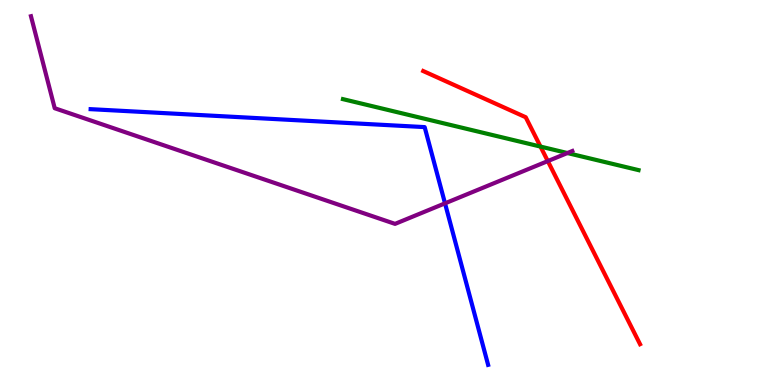[{'lines': ['blue', 'red'], 'intersections': []}, {'lines': ['green', 'red'], 'intersections': [{'x': 6.97, 'y': 6.19}]}, {'lines': ['purple', 'red'], 'intersections': [{'x': 7.07, 'y': 5.82}]}, {'lines': ['blue', 'green'], 'intersections': []}, {'lines': ['blue', 'purple'], 'intersections': [{'x': 5.74, 'y': 4.72}]}, {'lines': ['green', 'purple'], 'intersections': [{'x': 7.32, 'y': 6.03}]}]